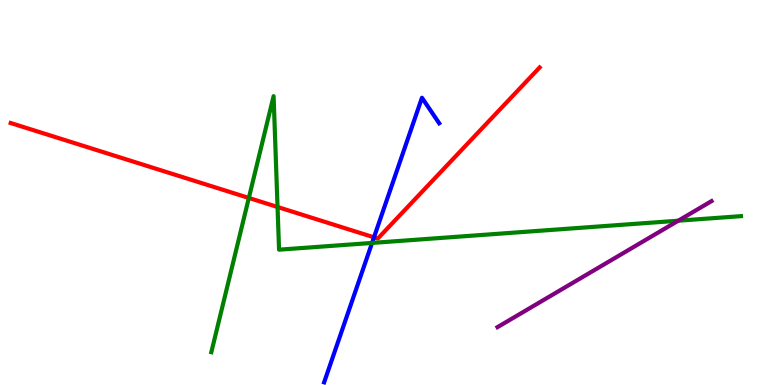[{'lines': ['blue', 'red'], 'intersections': [{'x': 4.83, 'y': 3.84}]}, {'lines': ['green', 'red'], 'intersections': [{'x': 3.21, 'y': 4.86}, {'x': 3.58, 'y': 4.62}]}, {'lines': ['purple', 'red'], 'intersections': []}, {'lines': ['blue', 'green'], 'intersections': [{'x': 4.8, 'y': 3.69}]}, {'lines': ['blue', 'purple'], 'intersections': []}, {'lines': ['green', 'purple'], 'intersections': [{'x': 8.75, 'y': 4.27}]}]